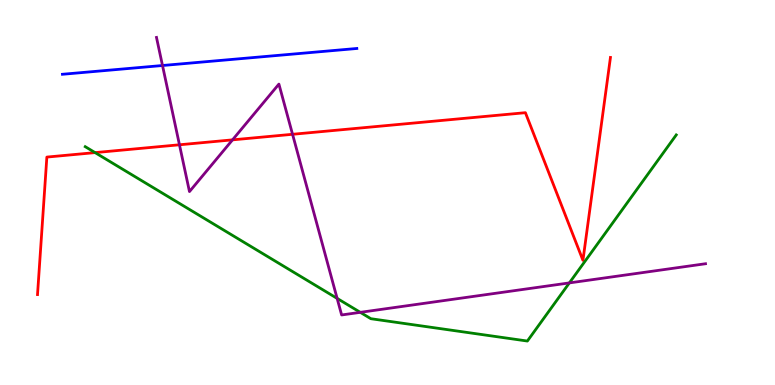[{'lines': ['blue', 'red'], 'intersections': []}, {'lines': ['green', 'red'], 'intersections': [{'x': 1.23, 'y': 6.04}]}, {'lines': ['purple', 'red'], 'intersections': [{'x': 2.32, 'y': 6.24}, {'x': 3.0, 'y': 6.37}, {'x': 3.77, 'y': 6.51}]}, {'lines': ['blue', 'green'], 'intersections': []}, {'lines': ['blue', 'purple'], 'intersections': [{'x': 2.1, 'y': 8.3}]}, {'lines': ['green', 'purple'], 'intersections': [{'x': 4.35, 'y': 2.25}, {'x': 4.65, 'y': 1.89}, {'x': 7.35, 'y': 2.65}]}]